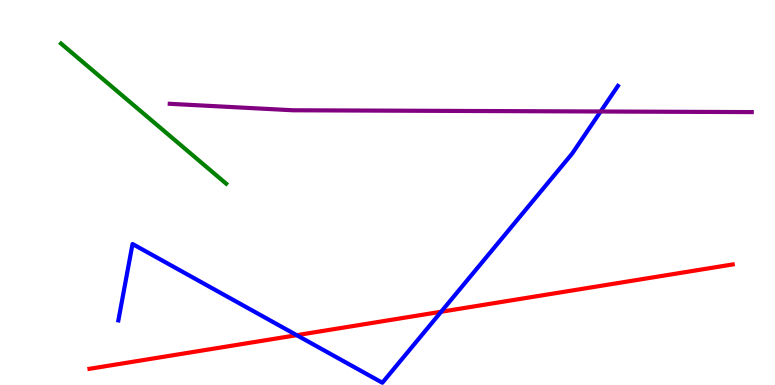[{'lines': ['blue', 'red'], 'intersections': [{'x': 3.83, 'y': 1.29}, {'x': 5.69, 'y': 1.9}]}, {'lines': ['green', 'red'], 'intersections': []}, {'lines': ['purple', 'red'], 'intersections': []}, {'lines': ['blue', 'green'], 'intersections': []}, {'lines': ['blue', 'purple'], 'intersections': [{'x': 7.75, 'y': 7.1}]}, {'lines': ['green', 'purple'], 'intersections': []}]